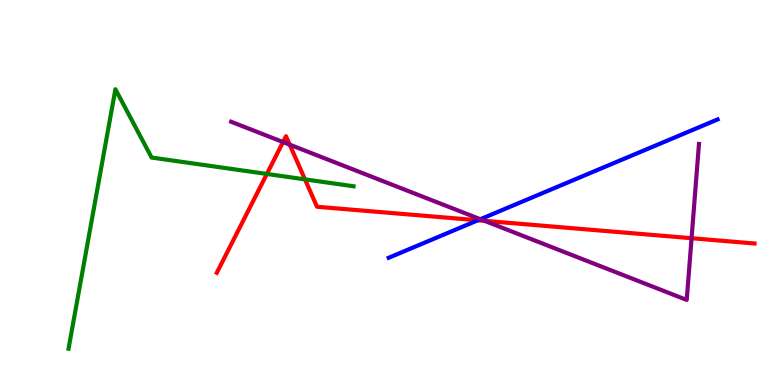[{'lines': ['blue', 'red'], 'intersections': [{'x': 6.17, 'y': 4.28}]}, {'lines': ['green', 'red'], 'intersections': [{'x': 3.44, 'y': 5.48}, {'x': 3.94, 'y': 5.34}]}, {'lines': ['purple', 'red'], 'intersections': [{'x': 3.65, 'y': 6.31}, {'x': 3.74, 'y': 6.24}, {'x': 6.25, 'y': 4.26}, {'x': 8.92, 'y': 3.81}]}, {'lines': ['blue', 'green'], 'intersections': []}, {'lines': ['blue', 'purple'], 'intersections': [{'x': 6.2, 'y': 4.31}]}, {'lines': ['green', 'purple'], 'intersections': []}]